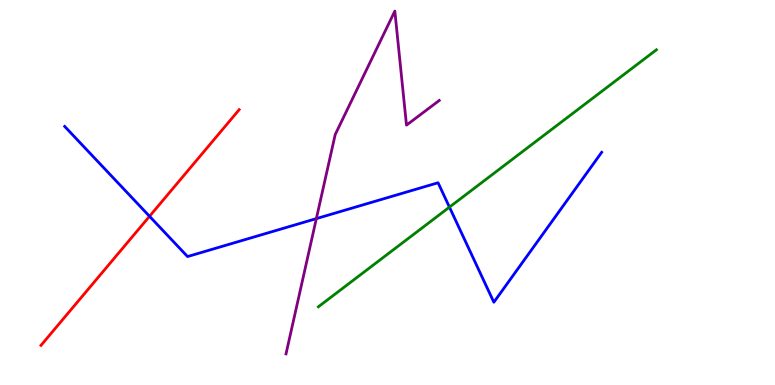[{'lines': ['blue', 'red'], 'intersections': [{'x': 1.93, 'y': 4.38}]}, {'lines': ['green', 'red'], 'intersections': []}, {'lines': ['purple', 'red'], 'intersections': []}, {'lines': ['blue', 'green'], 'intersections': [{'x': 5.8, 'y': 4.62}]}, {'lines': ['blue', 'purple'], 'intersections': [{'x': 4.08, 'y': 4.32}]}, {'lines': ['green', 'purple'], 'intersections': []}]